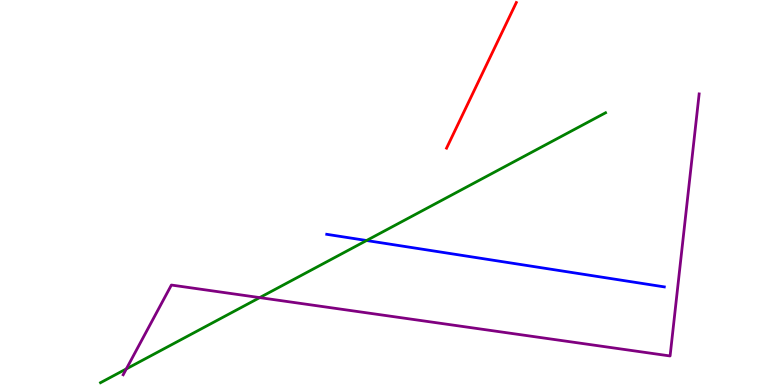[{'lines': ['blue', 'red'], 'intersections': []}, {'lines': ['green', 'red'], 'intersections': []}, {'lines': ['purple', 'red'], 'intersections': []}, {'lines': ['blue', 'green'], 'intersections': [{'x': 4.73, 'y': 3.75}]}, {'lines': ['blue', 'purple'], 'intersections': []}, {'lines': ['green', 'purple'], 'intersections': [{'x': 1.63, 'y': 0.418}, {'x': 3.35, 'y': 2.27}]}]